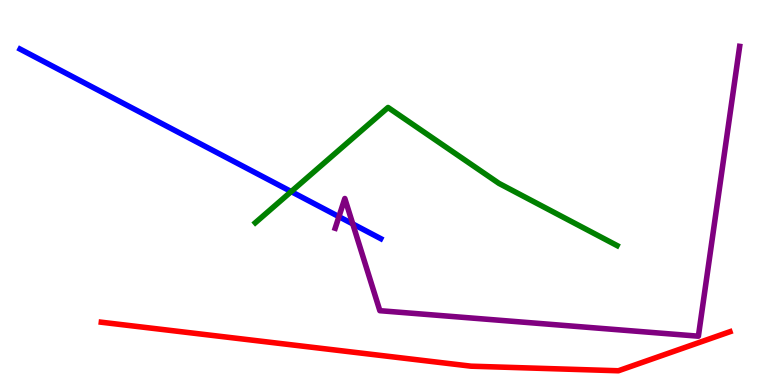[{'lines': ['blue', 'red'], 'intersections': []}, {'lines': ['green', 'red'], 'intersections': []}, {'lines': ['purple', 'red'], 'intersections': []}, {'lines': ['blue', 'green'], 'intersections': [{'x': 3.76, 'y': 5.02}]}, {'lines': ['blue', 'purple'], 'intersections': [{'x': 4.37, 'y': 4.37}, {'x': 4.55, 'y': 4.18}]}, {'lines': ['green', 'purple'], 'intersections': []}]